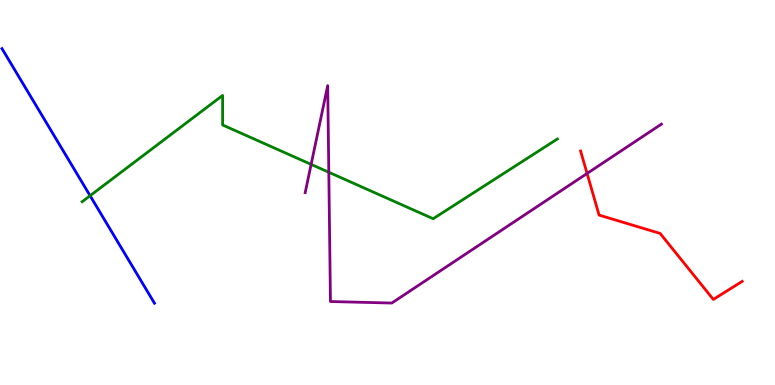[{'lines': ['blue', 'red'], 'intersections': []}, {'lines': ['green', 'red'], 'intersections': []}, {'lines': ['purple', 'red'], 'intersections': [{'x': 7.58, 'y': 5.49}]}, {'lines': ['blue', 'green'], 'intersections': [{'x': 1.16, 'y': 4.92}]}, {'lines': ['blue', 'purple'], 'intersections': []}, {'lines': ['green', 'purple'], 'intersections': [{'x': 4.01, 'y': 5.73}, {'x': 4.24, 'y': 5.53}]}]